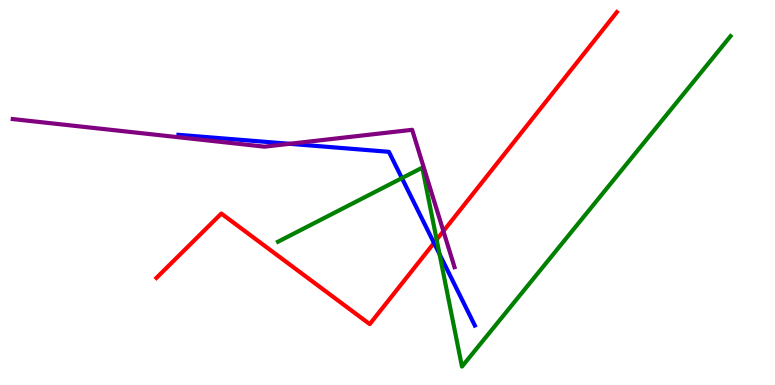[{'lines': ['blue', 'red'], 'intersections': [{'x': 5.6, 'y': 3.69}]}, {'lines': ['green', 'red'], 'intersections': [{'x': 5.63, 'y': 3.78}]}, {'lines': ['purple', 'red'], 'intersections': [{'x': 5.72, 'y': 4.0}]}, {'lines': ['blue', 'green'], 'intersections': [{'x': 5.19, 'y': 5.37}, {'x': 5.67, 'y': 3.4}]}, {'lines': ['blue', 'purple'], 'intersections': [{'x': 3.74, 'y': 6.26}]}, {'lines': ['green', 'purple'], 'intersections': []}]